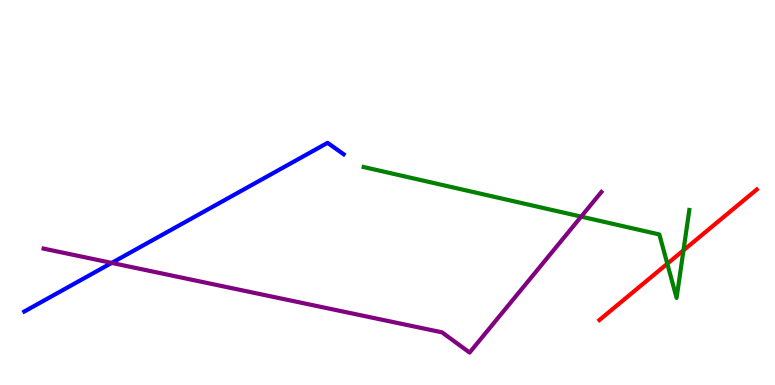[{'lines': ['blue', 'red'], 'intersections': []}, {'lines': ['green', 'red'], 'intersections': [{'x': 8.61, 'y': 3.15}, {'x': 8.82, 'y': 3.5}]}, {'lines': ['purple', 'red'], 'intersections': []}, {'lines': ['blue', 'green'], 'intersections': []}, {'lines': ['blue', 'purple'], 'intersections': [{'x': 1.44, 'y': 3.17}]}, {'lines': ['green', 'purple'], 'intersections': [{'x': 7.5, 'y': 4.37}]}]